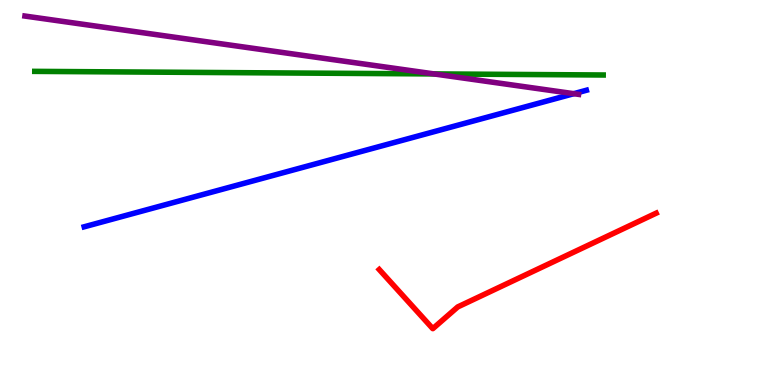[{'lines': ['blue', 'red'], 'intersections': []}, {'lines': ['green', 'red'], 'intersections': []}, {'lines': ['purple', 'red'], 'intersections': []}, {'lines': ['blue', 'green'], 'intersections': []}, {'lines': ['blue', 'purple'], 'intersections': [{'x': 7.4, 'y': 7.57}]}, {'lines': ['green', 'purple'], 'intersections': [{'x': 5.6, 'y': 8.08}]}]